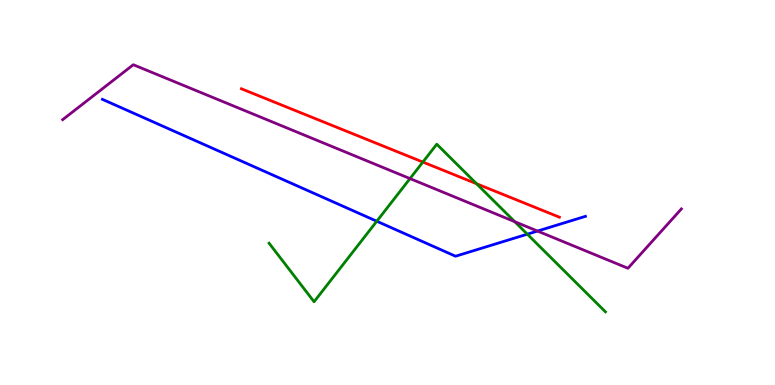[{'lines': ['blue', 'red'], 'intersections': []}, {'lines': ['green', 'red'], 'intersections': [{'x': 5.46, 'y': 5.79}, {'x': 6.15, 'y': 5.23}]}, {'lines': ['purple', 'red'], 'intersections': []}, {'lines': ['blue', 'green'], 'intersections': [{'x': 4.86, 'y': 4.25}, {'x': 6.8, 'y': 3.92}]}, {'lines': ['blue', 'purple'], 'intersections': [{'x': 6.94, 'y': 4.0}]}, {'lines': ['green', 'purple'], 'intersections': [{'x': 5.29, 'y': 5.36}, {'x': 6.64, 'y': 4.24}]}]